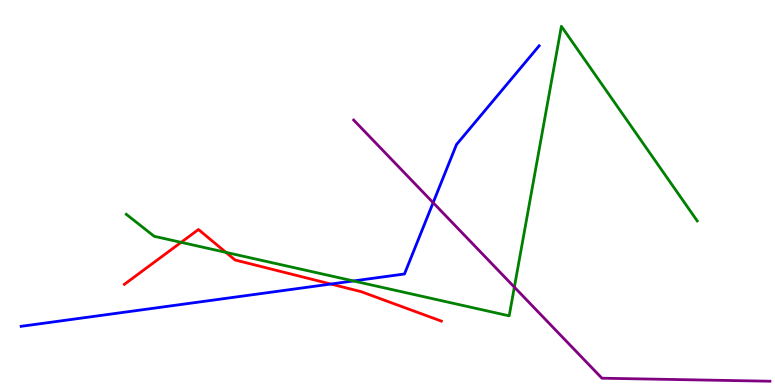[{'lines': ['blue', 'red'], 'intersections': [{'x': 4.27, 'y': 2.62}]}, {'lines': ['green', 'red'], 'intersections': [{'x': 2.34, 'y': 3.71}, {'x': 2.91, 'y': 3.45}]}, {'lines': ['purple', 'red'], 'intersections': []}, {'lines': ['blue', 'green'], 'intersections': [{'x': 4.56, 'y': 2.7}]}, {'lines': ['blue', 'purple'], 'intersections': [{'x': 5.59, 'y': 4.74}]}, {'lines': ['green', 'purple'], 'intersections': [{'x': 6.64, 'y': 2.54}]}]